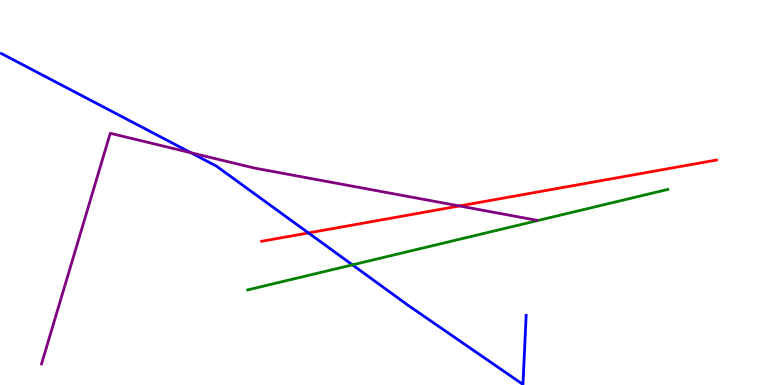[{'lines': ['blue', 'red'], 'intersections': [{'x': 3.98, 'y': 3.95}]}, {'lines': ['green', 'red'], 'intersections': []}, {'lines': ['purple', 'red'], 'intersections': [{'x': 5.93, 'y': 4.65}]}, {'lines': ['blue', 'green'], 'intersections': [{'x': 4.55, 'y': 3.12}]}, {'lines': ['blue', 'purple'], 'intersections': [{'x': 2.46, 'y': 6.03}]}, {'lines': ['green', 'purple'], 'intersections': []}]